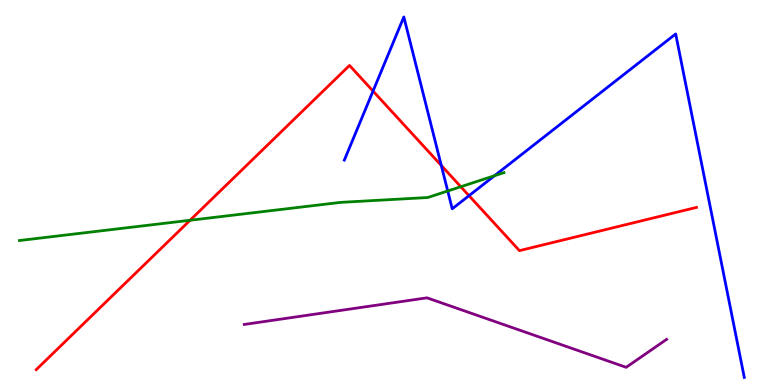[{'lines': ['blue', 'red'], 'intersections': [{'x': 4.81, 'y': 7.63}, {'x': 5.69, 'y': 5.7}, {'x': 6.05, 'y': 4.92}]}, {'lines': ['green', 'red'], 'intersections': [{'x': 2.45, 'y': 4.28}, {'x': 5.95, 'y': 5.15}]}, {'lines': ['purple', 'red'], 'intersections': []}, {'lines': ['blue', 'green'], 'intersections': [{'x': 5.78, 'y': 5.04}, {'x': 6.38, 'y': 5.44}]}, {'lines': ['blue', 'purple'], 'intersections': []}, {'lines': ['green', 'purple'], 'intersections': []}]